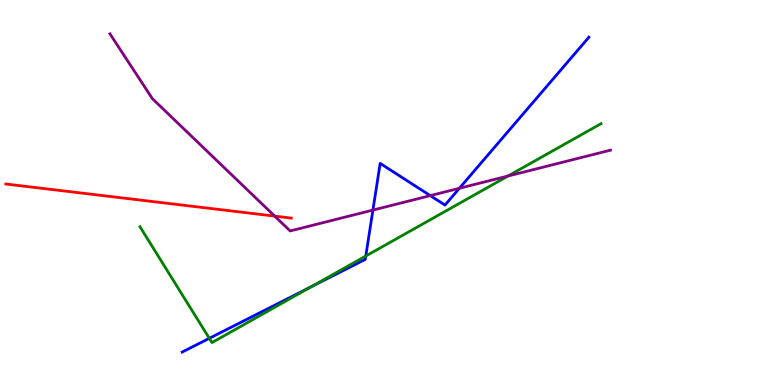[{'lines': ['blue', 'red'], 'intersections': []}, {'lines': ['green', 'red'], 'intersections': []}, {'lines': ['purple', 'red'], 'intersections': [{'x': 3.54, 'y': 4.39}]}, {'lines': ['blue', 'green'], 'intersections': [{'x': 2.7, 'y': 1.21}, {'x': 4.02, 'y': 2.55}, {'x': 4.72, 'y': 3.35}]}, {'lines': ['blue', 'purple'], 'intersections': [{'x': 4.81, 'y': 4.54}, {'x': 5.55, 'y': 4.92}, {'x': 5.93, 'y': 5.11}]}, {'lines': ['green', 'purple'], 'intersections': [{'x': 6.56, 'y': 5.43}]}]